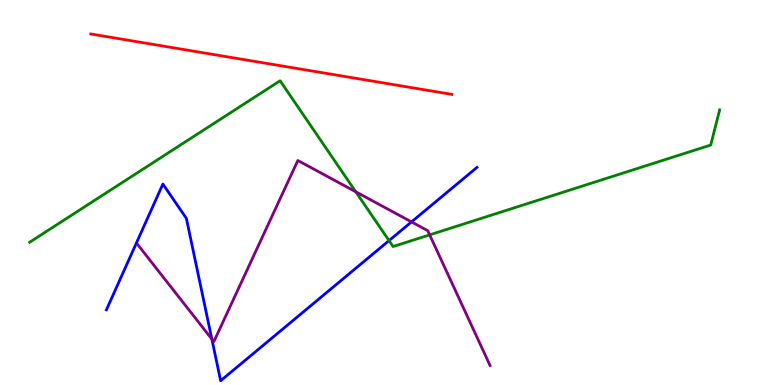[{'lines': ['blue', 'red'], 'intersections': []}, {'lines': ['green', 'red'], 'intersections': []}, {'lines': ['purple', 'red'], 'intersections': []}, {'lines': ['blue', 'green'], 'intersections': [{'x': 5.02, 'y': 3.75}]}, {'lines': ['blue', 'purple'], 'intersections': [{'x': 2.73, 'y': 1.19}, {'x': 5.31, 'y': 4.24}]}, {'lines': ['green', 'purple'], 'intersections': [{'x': 4.59, 'y': 5.02}, {'x': 5.54, 'y': 3.9}]}]